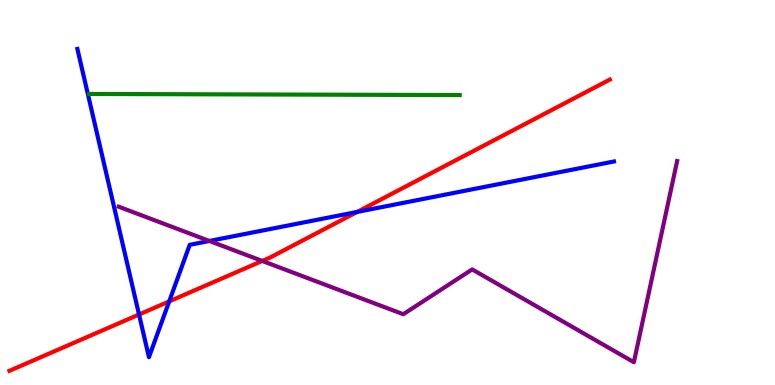[{'lines': ['blue', 'red'], 'intersections': [{'x': 1.79, 'y': 1.83}, {'x': 2.18, 'y': 2.17}, {'x': 4.61, 'y': 4.5}]}, {'lines': ['green', 'red'], 'intersections': []}, {'lines': ['purple', 'red'], 'intersections': [{'x': 3.38, 'y': 3.22}]}, {'lines': ['blue', 'green'], 'intersections': []}, {'lines': ['blue', 'purple'], 'intersections': [{'x': 2.7, 'y': 3.74}]}, {'lines': ['green', 'purple'], 'intersections': []}]